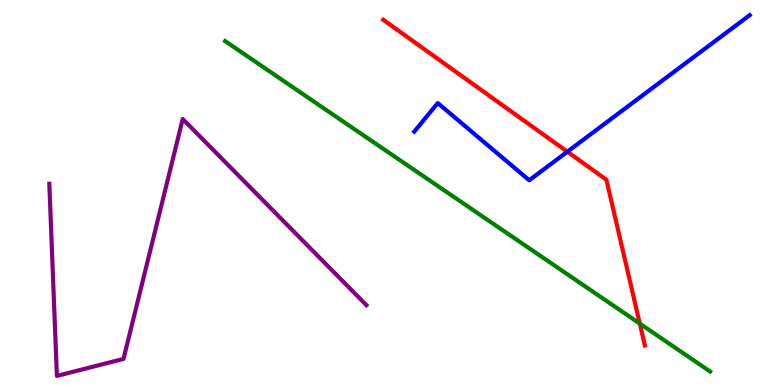[{'lines': ['blue', 'red'], 'intersections': [{'x': 7.32, 'y': 6.06}]}, {'lines': ['green', 'red'], 'intersections': [{'x': 8.26, 'y': 1.59}]}, {'lines': ['purple', 'red'], 'intersections': []}, {'lines': ['blue', 'green'], 'intersections': []}, {'lines': ['blue', 'purple'], 'intersections': []}, {'lines': ['green', 'purple'], 'intersections': []}]